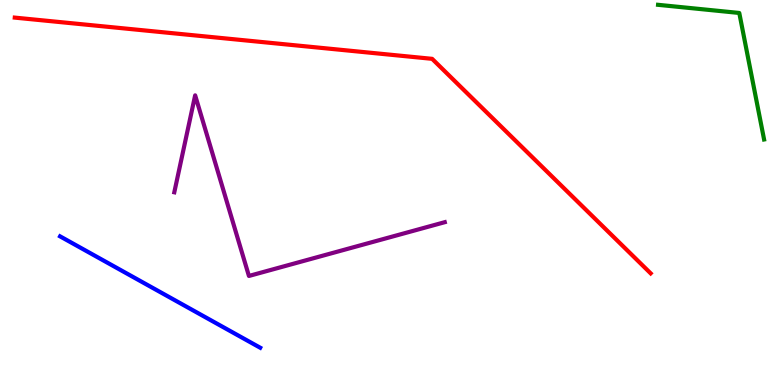[{'lines': ['blue', 'red'], 'intersections': []}, {'lines': ['green', 'red'], 'intersections': []}, {'lines': ['purple', 'red'], 'intersections': []}, {'lines': ['blue', 'green'], 'intersections': []}, {'lines': ['blue', 'purple'], 'intersections': []}, {'lines': ['green', 'purple'], 'intersections': []}]